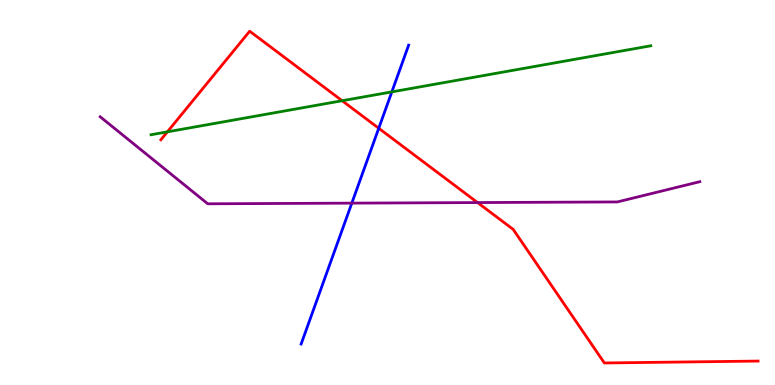[{'lines': ['blue', 'red'], 'intersections': [{'x': 4.89, 'y': 6.67}]}, {'lines': ['green', 'red'], 'intersections': [{'x': 2.16, 'y': 6.58}, {'x': 4.41, 'y': 7.38}]}, {'lines': ['purple', 'red'], 'intersections': [{'x': 6.16, 'y': 4.74}]}, {'lines': ['blue', 'green'], 'intersections': [{'x': 5.06, 'y': 7.61}]}, {'lines': ['blue', 'purple'], 'intersections': [{'x': 4.54, 'y': 4.72}]}, {'lines': ['green', 'purple'], 'intersections': []}]